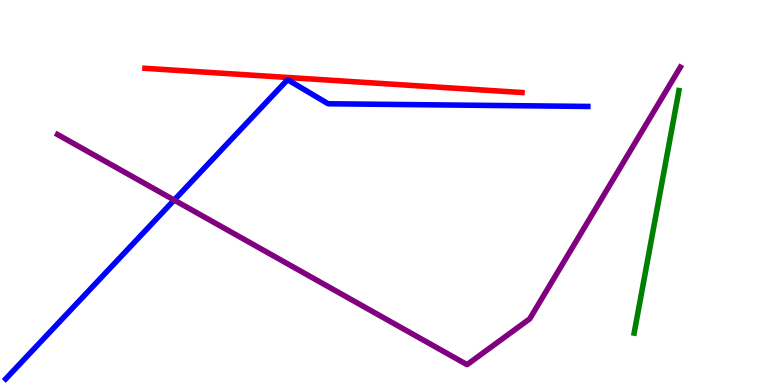[{'lines': ['blue', 'red'], 'intersections': []}, {'lines': ['green', 'red'], 'intersections': []}, {'lines': ['purple', 'red'], 'intersections': []}, {'lines': ['blue', 'green'], 'intersections': []}, {'lines': ['blue', 'purple'], 'intersections': [{'x': 2.25, 'y': 4.8}]}, {'lines': ['green', 'purple'], 'intersections': []}]